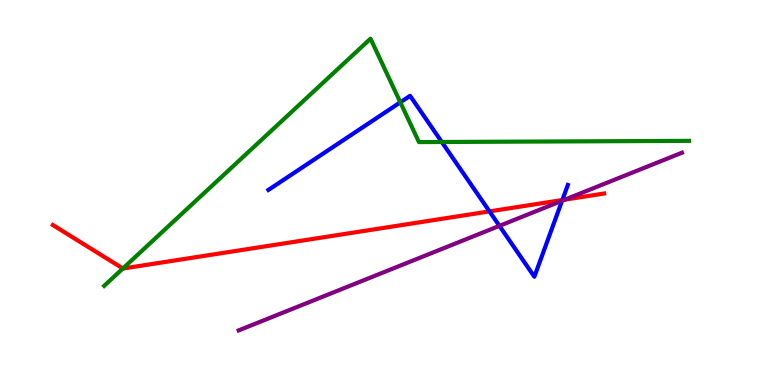[{'lines': ['blue', 'red'], 'intersections': [{'x': 6.32, 'y': 4.51}, {'x': 7.26, 'y': 4.8}]}, {'lines': ['green', 'red'], 'intersections': [{'x': 1.59, 'y': 3.03}]}, {'lines': ['purple', 'red'], 'intersections': [{'x': 7.29, 'y': 4.82}]}, {'lines': ['blue', 'green'], 'intersections': [{'x': 5.17, 'y': 7.34}, {'x': 5.7, 'y': 6.31}]}, {'lines': ['blue', 'purple'], 'intersections': [{'x': 6.44, 'y': 4.13}, {'x': 7.25, 'y': 4.79}]}, {'lines': ['green', 'purple'], 'intersections': []}]